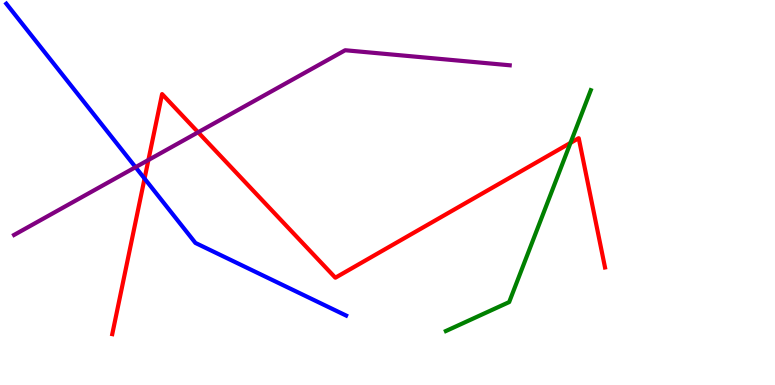[{'lines': ['blue', 'red'], 'intersections': [{'x': 1.87, 'y': 5.36}]}, {'lines': ['green', 'red'], 'intersections': [{'x': 7.36, 'y': 6.29}]}, {'lines': ['purple', 'red'], 'intersections': [{'x': 1.91, 'y': 5.84}, {'x': 2.56, 'y': 6.56}]}, {'lines': ['blue', 'green'], 'intersections': []}, {'lines': ['blue', 'purple'], 'intersections': [{'x': 1.75, 'y': 5.66}]}, {'lines': ['green', 'purple'], 'intersections': []}]